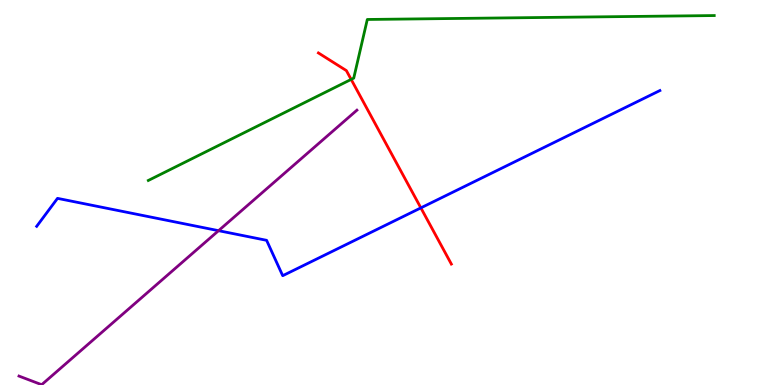[{'lines': ['blue', 'red'], 'intersections': [{'x': 5.43, 'y': 4.6}]}, {'lines': ['green', 'red'], 'intersections': [{'x': 4.53, 'y': 7.94}]}, {'lines': ['purple', 'red'], 'intersections': []}, {'lines': ['blue', 'green'], 'intersections': []}, {'lines': ['blue', 'purple'], 'intersections': [{'x': 2.82, 'y': 4.01}]}, {'lines': ['green', 'purple'], 'intersections': []}]